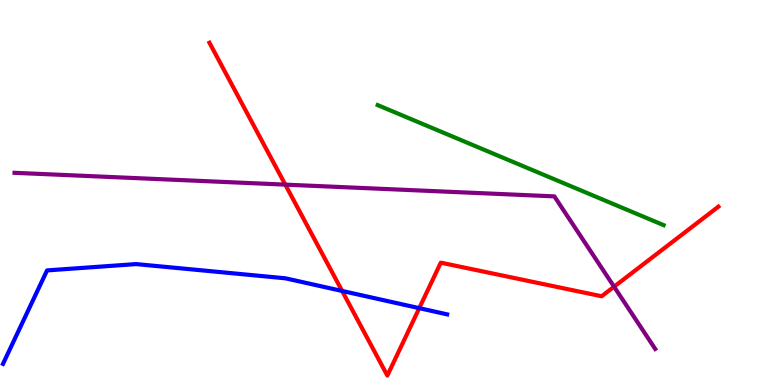[{'lines': ['blue', 'red'], 'intersections': [{'x': 4.41, 'y': 2.44}, {'x': 5.41, 'y': 2.0}]}, {'lines': ['green', 'red'], 'intersections': []}, {'lines': ['purple', 'red'], 'intersections': [{'x': 3.68, 'y': 5.2}, {'x': 7.92, 'y': 2.55}]}, {'lines': ['blue', 'green'], 'intersections': []}, {'lines': ['blue', 'purple'], 'intersections': []}, {'lines': ['green', 'purple'], 'intersections': []}]